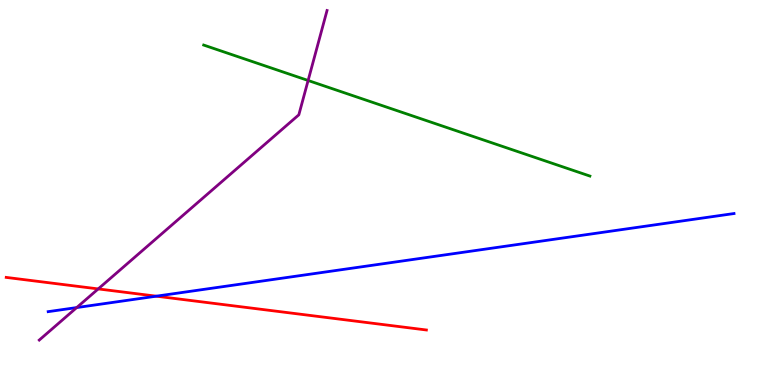[{'lines': ['blue', 'red'], 'intersections': [{'x': 2.02, 'y': 2.31}]}, {'lines': ['green', 'red'], 'intersections': []}, {'lines': ['purple', 'red'], 'intersections': [{'x': 1.27, 'y': 2.5}]}, {'lines': ['blue', 'green'], 'intersections': []}, {'lines': ['blue', 'purple'], 'intersections': [{'x': 0.99, 'y': 2.01}]}, {'lines': ['green', 'purple'], 'intersections': [{'x': 3.98, 'y': 7.91}]}]